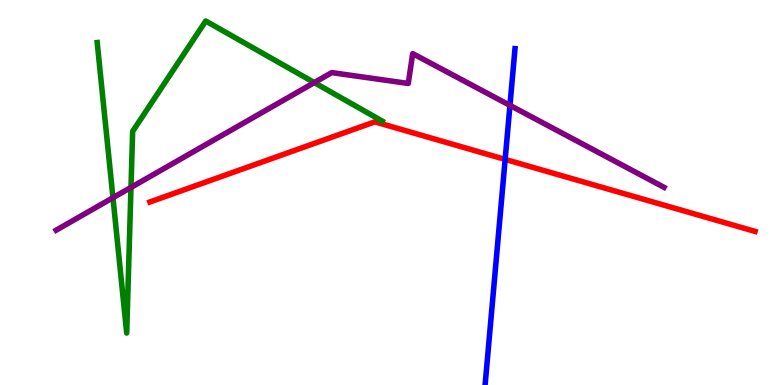[{'lines': ['blue', 'red'], 'intersections': [{'x': 6.52, 'y': 5.86}]}, {'lines': ['green', 'red'], 'intersections': []}, {'lines': ['purple', 'red'], 'intersections': []}, {'lines': ['blue', 'green'], 'intersections': []}, {'lines': ['blue', 'purple'], 'intersections': [{'x': 6.58, 'y': 7.26}]}, {'lines': ['green', 'purple'], 'intersections': [{'x': 1.46, 'y': 4.86}, {'x': 1.69, 'y': 5.13}, {'x': 4.06, 'y': 7.85}]}]